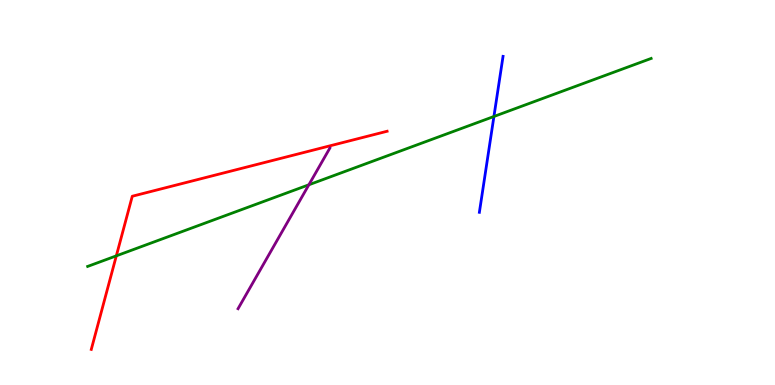[{'lines': ['blue', 'red'], 'intersections': []}, {'lines': ['green', 'red'], 'intersections': [{'x': 1.5, 'y': 3.35}]}, {'lines': ['purple', 'red'], 'intersections': []}, {'lines': ['blue', 'green'], 'intersections': [{'x': 6.37, 'y': 6.97}]}, {'lines': ['blue', 'purple'], 'intersections': []}, {'lines': ['green', 'purple'], 'intersections': [{'x': 3.99, 'y': 5.2}]}]